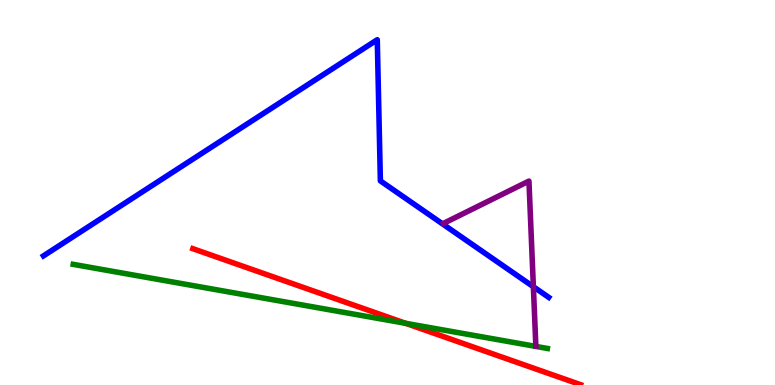[{'lines': ['blue', 'red'], 'intersections': []}, {'lines': ['green', 'red'], 'intersections': [{'x': 5.23, 'y': 1.6}]}, {'lines': ['purple', 'red'], 'intersections': []}, {'lines': ['blue', 'green'], 'intersections': []}, {'lines': ['blue', 'purple'], 'intersections': [{'x': 6.88, 'y': 2.55}]}, {'lines': ['green', 'purple'], 'intersections': []}]